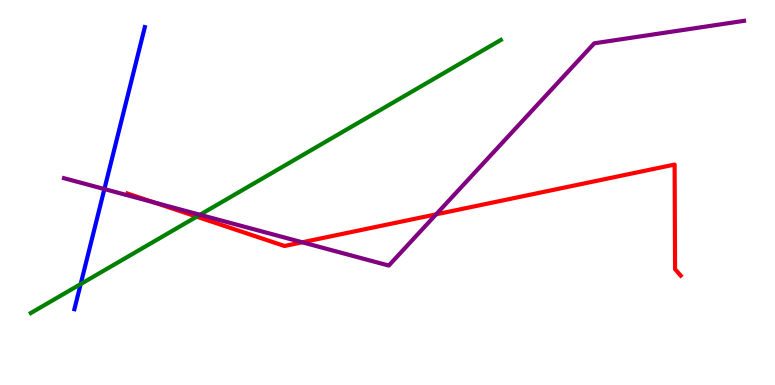[{'lines': ['blue', 'red'], 'intersections': []}, {'lines': ['green', 'red'], 'intersections': [{'x': 2.54, 'y': 4.37}]}, {'lines': ['purple', 'red'], 'intersections': [{'x': 1.99, 'y': 4.74}, {'x': 3.9, 'y': 3.71}, {'x': 5.63, 'y': 4.43}]}, {'lines': ['blue', 'green'], 'intersections': [{'x': 1.04, 'y': 2.62}]}, {'lines': ['blue', 'purple'], 'intersections': [{'x': 1.35, 'y': 5.09}]}, {'lines': ['green', 'purple'], 'intersections': [{'x': 2.58, 'y': 4.42}]}]